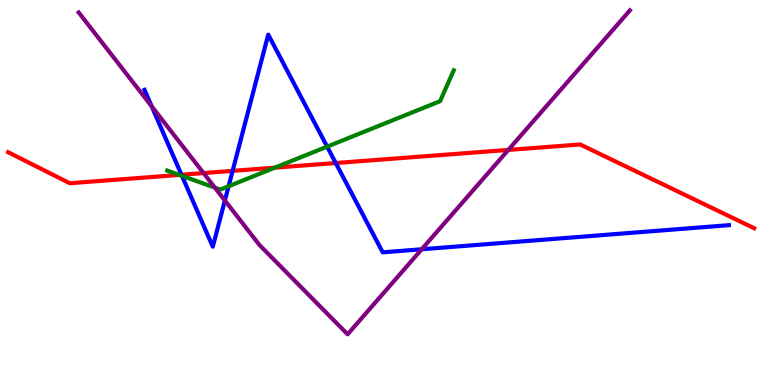[{'lines': ['blue', 'red'], 'intersections': [{'x': 2.34, 'y': 5.46}, {'x': 3.0, 'y': 5.56}, {'x': 4.33, 'y': 5.77}]}, {'lines': ['green', 'red'], 'intersections': [{'x': 2.31, 'y': 5.46}, {'x': 3.55, 'y': 5.65}]}, {'lines': ['purple', 'red'], 'intersections': [{'x': 2.63, 'y': 5.5}, {'x': 6.56, 'y': 6.11}]}, {'lines': ['blue', 'green'], 'intersections': [{'x': 2.35, 'y': 5.43}, {'x': 2.95, 'y': 5.16}, {'x': 4.22, 'y': 6.19}]}, {'lines': ['blue', 'purple'], 'intersections': [{'x': 1.96, 'y': 7.24}, {'x': 2.9, 'y': 4.79}, {'x': 5.44, 'y': 3.53}]}, {'lines': ['green', 'purple'], 'intersections': [{'x': 2.77, 'y': 5.13}]}]